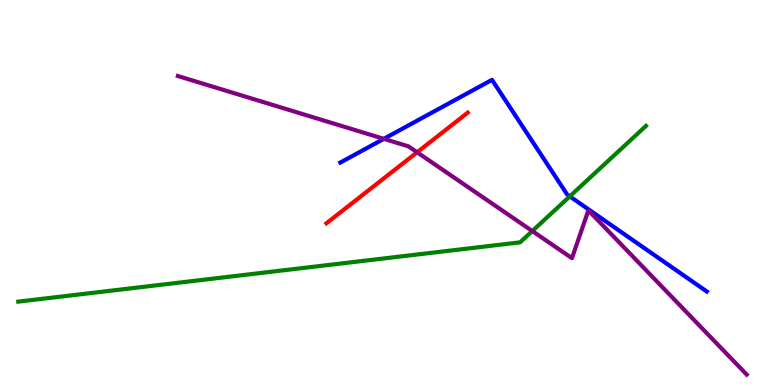[{'lines': ['blue', 'red'], 'intersections': []}, {'lines': ['green', 'red'], 'intersections': []}, {'lines': ['purple', 'red'], 'intersections': [{'x': 5.38, 'y': 6.04}]}, {'lines': ['blue', 'green'], 'intersections': [{'x': 7.35, 'y': 4.9}]}, {'lines': ['blue', 'purple'], 'intersections': [{'x': 4.95, 'y': 6.39}]}, {'lines': ['green', 'purple'], 'intersections': [{'x': 6.87, 'y': 4.0}]}]